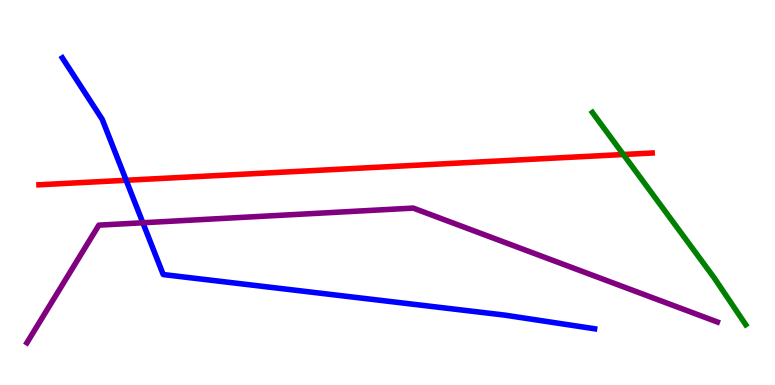[{'lines': ['blue', 'red'], 'intersections': [{'x': 1.63, 'y': 5.32}]}, {'lines': ['green', 'red'], 'intersections': [{'x': 8.04, 'y': 5.99}]}, {'lines': ['purple', 'red'], 'intersections': []}, {'lines': ['blue', 'green'], 'intersections': []}, {'lines': ['blue', 'purple'], 'intersections': [{'x': 1.84, 'y': 4.21}]}, {'lines': ['green', 'purple'], 'intersections': []}]